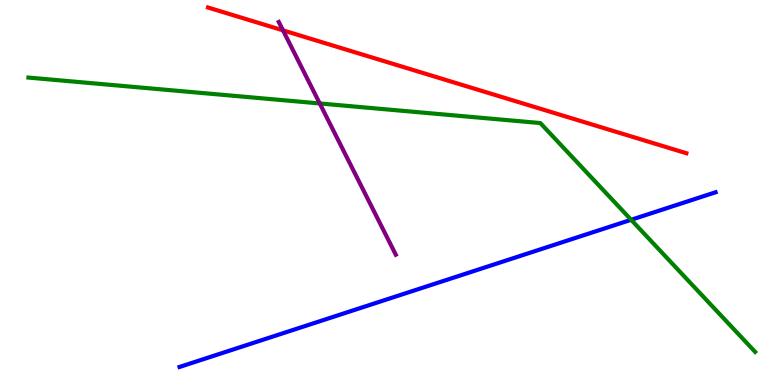[{'lines': ['blue', 'red'], 'intersections': []}, {'lines': ['green', 'red'], 'intersections': []}, {'lines': ['purple', 'red'], 'intersections': [{'x': 3.65, 'y': 9.21}]}, {'lines': ['blue', 'green'], 'intersections': [{'x': 8.14, 'y': 4.29}]}, {'lines': ['blue', 'purple'], 'intersections': []}, {'lines': ['green', 'purple'], 'intersections': [{'x': 4.13, 'y': 7.31}]}]